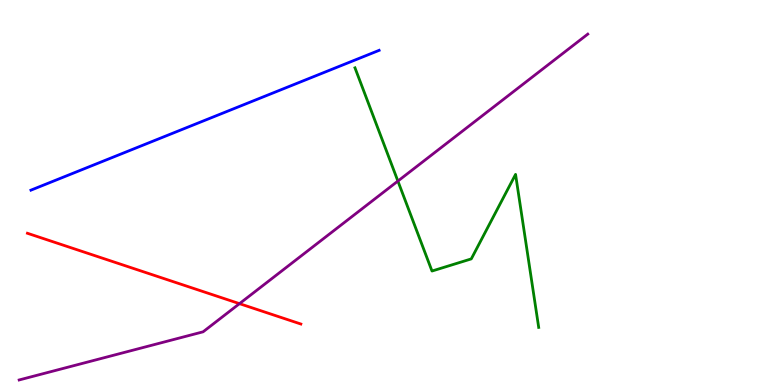[{'lines': ['blue', 'red'], 'intersections': []}, {'lines': ['green', 'red'], 'intersections': []}, {'lines': ['purple', 'red'], 'intersections': [{'x': 3.09, 'y': 2.11}]}, {'lines': ['blue', 'green'], 'intersections': []}, {'lines': ['blue', 'purple'], 'intersections': []}, {'lines': ['green', 'purple'], 'intersections': [{'x': 5.13, 'y': 5.3}]}]